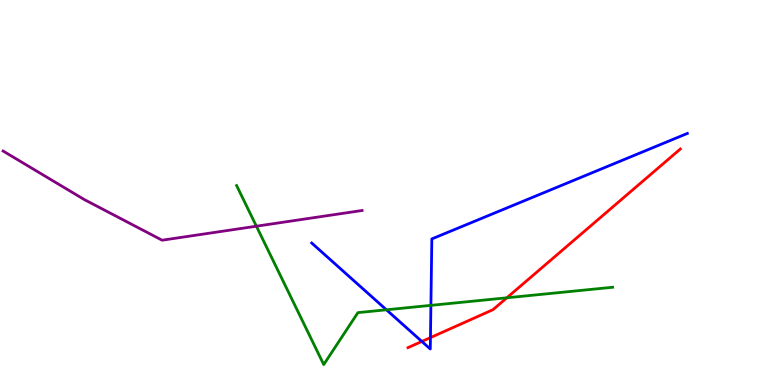[{'lines': ['blue', 'red'], 'intersections': [{'x': 5.44, 'y': 1.13}, {'x': 5.55, 'y': 1.23}]}, {'lines': ['green', 'red'], 'intersections': [{'x': 6.54, 'y': 2.27}]}, {'lines': ['purple', 'red'], 'intersections': []}, {'lines': ['blue', 'green'], 'intersections': [{'x': 4.99, 'y': 1.95}, {'x': 5.56, 'y': 2.07}]}, {'lines': ['blue', 'purple'], 'intersections': []}, {'lines': ['green', 'purple'], 'intersections': [{'x': 3.31, 'y': 4.12}]}]